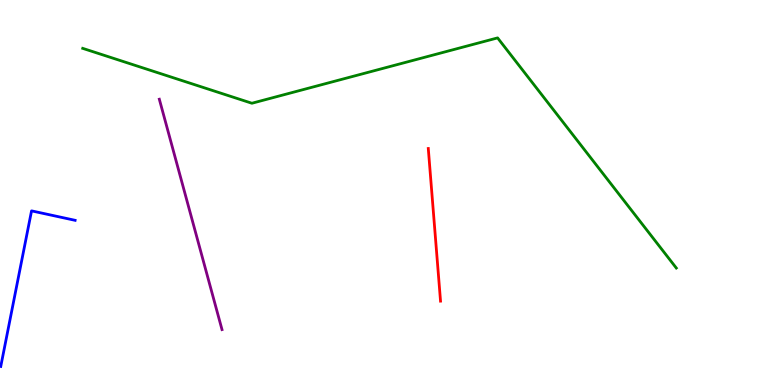[{'lines': ['blue', 'red'], 'intersections': []}, {'lines': ['green', 'red'], 'intersections': []}, {'lines': ['purple', 'red'], 'intersections': []}, {'lines': ['blue', 'green'], 'intersections': []}, {'lines': ['blue', 'purple'], 'intersections': []}, {'lines': ['green', 'purple'], 'intersections': []}]